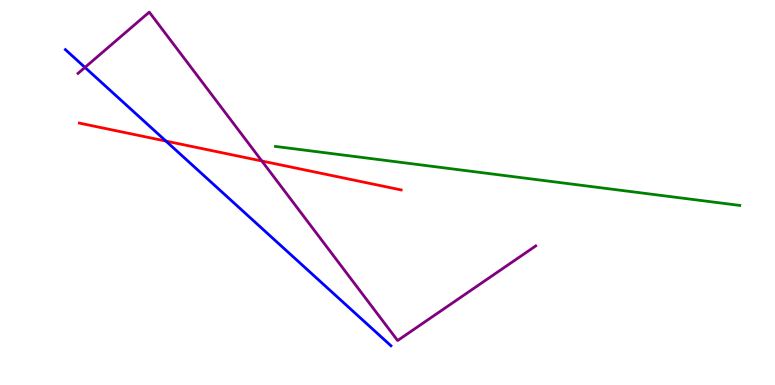[{'lines': ['blue', 'red'], 'intersections': [{'x': 2.14, 'y': 6.34}]}, {'lines': ['green', 'red'], 'intersections': []}, {'lines': ['purple', 'red'], 'intersections': [{'x': 3.38, 'y': 5.82}]}, {'lines': ['blue', 'green'], 'intersections': []}, {'lines': ['blue', 'purple'], 'intersections': [{'x': 1.1, 'y': 8.25}]}, {'lines': ['green', 'purple'], 'intersections': []}]